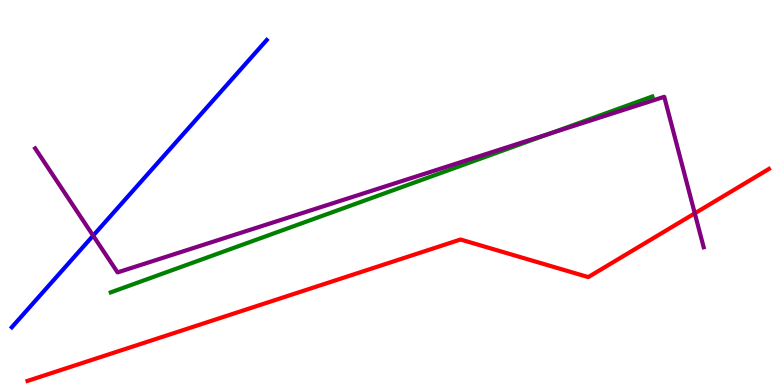[{'lines': ['blue', 'red'], 'intersections': []}, {'lines': ['green', 'red'], 'intersections': []}, {'lines': ['purple', 'red'], 'intersections': [{'x': 8.96, 'y': 4.46}]}, {'lines': ['blue', 'green'], 'intersections': []}, {'lines': ['blue', 'purple'], 'intersections': [{'x': 1.2, 'y': 3.88}]}, {'lines': ['green', 'purple'], 'intersections': [{'x': 7.1, 'y': 6.53}]}]